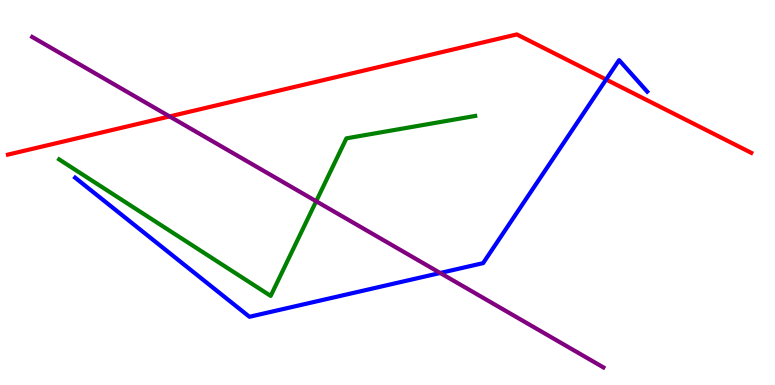[{'lines': ['blue', 'red'], 'intersections': [{'x': 7.82, 'y': 7.93}]}, {'lines': ['green', 'red'], 'intersections': []}, {'lines': ['purple', 'red'], 'intersections': [{'x': 2.19, 'y': 6.98}]}, {'lines': ['blue', 'green'], 'intersections': []}, {'lines': ['blue', 'purple'], 'intersections': [{'x': 5.68, 'y': 2.91}]}, {'lines': ['green', 'purple'], 'intersections': [{'x': 4.08, 'y': 4.77}]}]